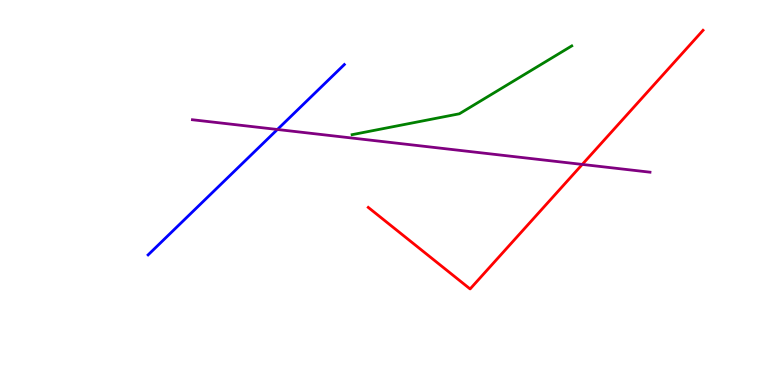[{'lines': ['blue', 'red'], 'intersections': []}, {'lines': ['green', 'red'], 'intersections': []}, {'lines': ['purple', 'red'], 'intersections': [{'x': 7.51, 'y': 5.73}]}, {'lines': ['blue', 'green'], 'intersections': []}, {'lines': ['blue', 'purple'], 'intersections': [{'x': 3.58, 'y': 6.64}]}, {'lines': ['green', 'purple'], 'intersections': []}]